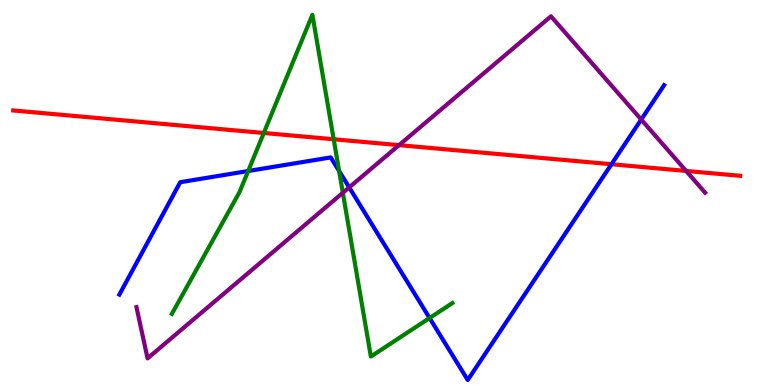[{'lines': ['blue', 'red'], 'intersections': [{'x': 7.89, 'y': 5.73}]}, {'lines': ['green', 'red'], 'intersections': [{'x': 3.4, 'y': 6.55}, {'x': 4.31, 'y': 6.38}]}, {'lines': ['purple', 'red'], 'intersections': [{'x': 5.15, 'y': 6.23}, {'x': 8.85, 'y': 5.56}]}, {'lines': ['blue', 'green'], 'intersections': [{'x': 3.2, 'y': 5.56}, {'x': 4.38, 'y': 5.56}, {'x': 5.54, 'y': 1.74}]}, {'lines': ['blue', 'purple'], 'intersections': [{'x': 4.51, 'y': 5.13}, {'x': 8.27, 'y': 6.89}]}, {'lines': ['green', 'purple'], 'intersections': [{'x': 4.42, 'y': 4.99}]}]